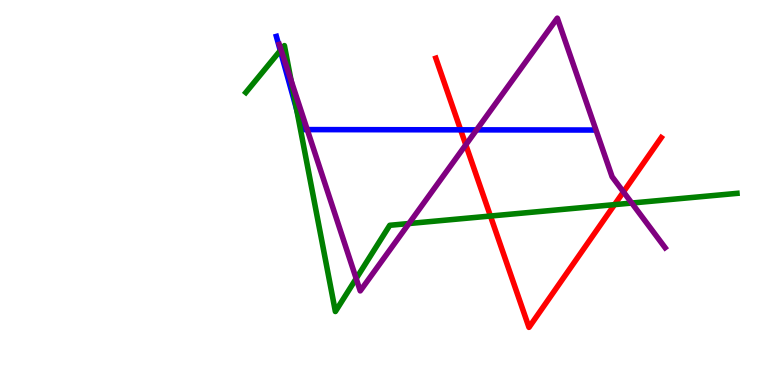[{'lines': ['blue', 'red'], 'intersections': [{'x': 5.94, 'y': 6.63}]}, {'lines': ['green', 'red'], 'intersections': [{'x': 6.33, 'y': 4.39}, {'x': 7.93, 'y': 4.69}]}, {'lines': ['purple', 'red'], 'intersections': [{'x': 6.01, 'y': 6.24}, {'x': 8.04, 'y': 5.02}]}, {'lines': ['blue', 'green'], 'intersections': [{'x': 3.62, 'y': 8.69}, {'x': 3.83, 'y': 7.15}]}, {'lines': ['blue', 'purple'], 'intersections': [{'x': 3.96, 'y': 6.63}, {'x': 6.15, 'y': 6.63}]}, {'lines': ['green', 'purple'], 'intersections': [{'x': 3.63, 'y': 8.71}, {'x': 3.76, 'y': 7.91}, {'x': 4.6, 'y': 2.76}, {'x': 5.28, 'y': 4.19}, {'x': 8.15, 'y': 4.73}]}]